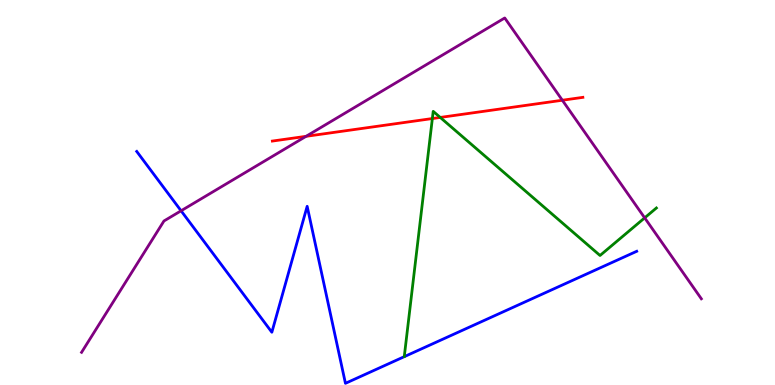[{'lines': ['blue', 'red'], 'intersections': []}, {'lines': ['green', 'red'], 'intersections': [{'x': 5.58, 'y': 6.92}, {'x': 5.68, 'y': 6.95}]}, {'lines': ['purple', 'red'], 'intersections': [{'x': 3.95, 'y': 6.46}, {'x': 7.26, 'y': 7.4}]}, {'lines': ['blue', 'green'], 'intersections': []}, {'lines': ['blue', 'purple'], 'intersections': [{'x': 2.34, 'y': 4.53}]}, {'lines': ['green', 'purple'], 'intersections': [{'x': 8.32, 'y': 4.34}]}]